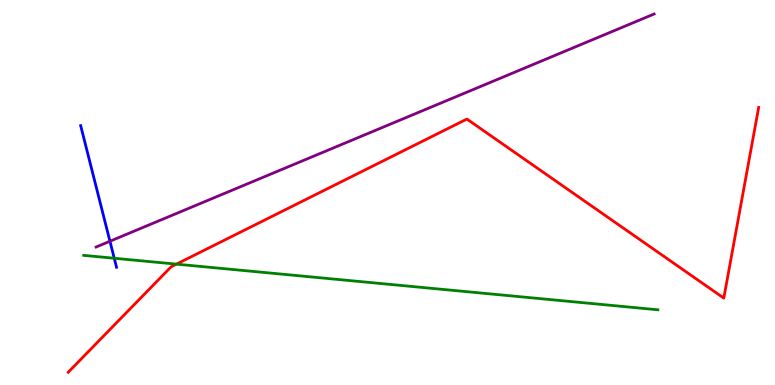[{'lines': ['blue', 'red'], 'intersections': []}, {'lines': ['green', 'red'], 'intersections': [{'x': 2.28, 'y': 3.14}]}, {'lines': ['purple', 'red'], 'intersections': []}, {'lines': ['blue', 'green'], 'intersections': [{'x': 1.47, 'y': 3.29}]}, {'lines': ['blue', 'purple'], 'intersections': [{'x': 1.42, 'y': 3.73}]}, {'lines': ['green', 'purple'], 'intersections': []}]